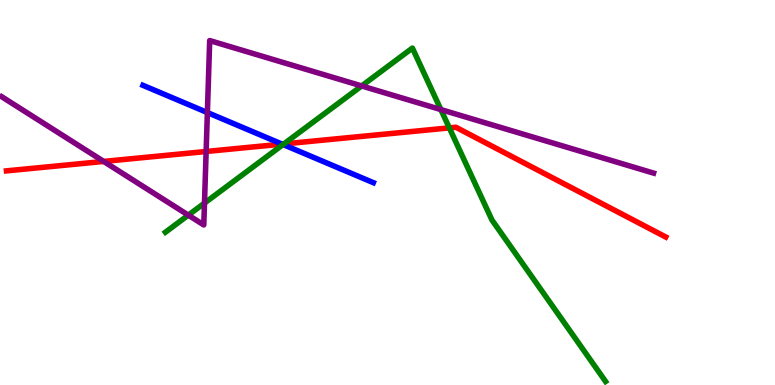[{'lines': ['blue', 'red'], 'intersections': [{'x': 3.64, 'y': 6.26}]}, {'lines': ['green', 'red'], 'intersections': [{'x': 3.66, 'y': 6.26}, {'x': 5.8, 'y': 6.68}]}, {'lines': ['purple', 'red'], 'intersections': [{'x': 1.34, 'y': 5.81}, {'x': 2.66, 'y': 6.07}]}, {'lines': ['blue', 'green'], 'intersections': [{'x': 3.65, 'y': 6.25}]}, {'lines': ['blue', 'purple'], 'intersections': [{'x': 2.68, 'y': 7.08}]}, {'lines': ['green', 'purple'], 'intersections': [{'x': 2.43, 'y': 4.41}, {'x': 2.64, 'y': 4.72}, {'x': 4.67, 'y': 7.77}, {'x': 5.69, 'y': 7.15}]}]